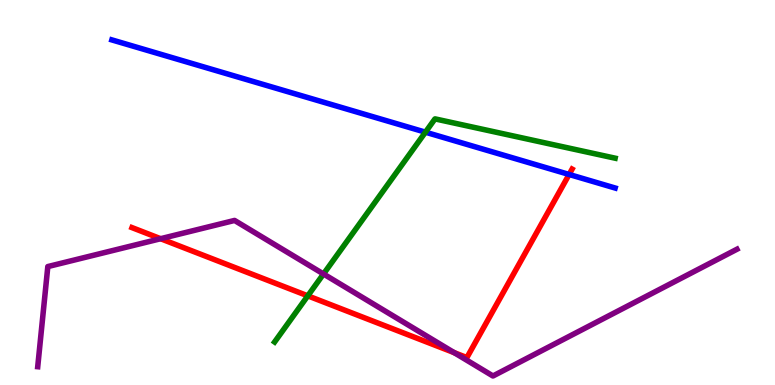[{'lines': ['blue', 'red'], 'intersections': [{'x': 7.34, 'y': 5.47}]}, {'lines': ['green', 'red'], 'intersections': [{'x': 3.97, 'y': 2.32}]}, {'lines': ['purple', 'red'], 'intersections': [{'x': 2.07, 'y': 3.8}, {'x': 5.86, 'y': 0.84}]}, {'lines': ['blue', 'green'], 'intersections': [{'x': 5.49, 'y': 6.57}]}, {'lines': ['blue', 'purple'], 'intersections': []}, {'lines': ['green', 'purple'], 'intersections': [{'x': 4.17, 'y': 2.88}]}]